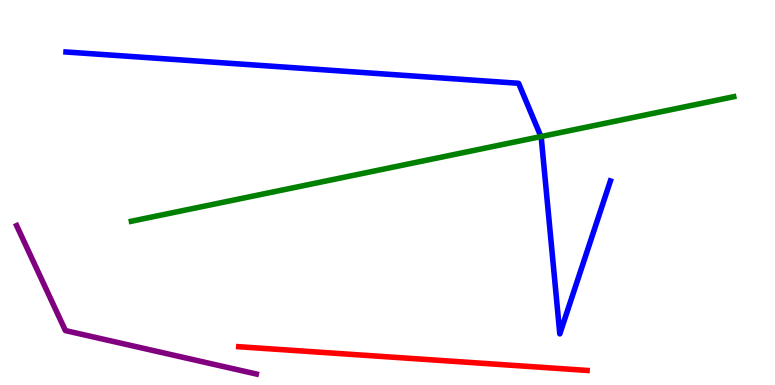[{'lines': ['blue', 'red'], 'intersections': []}, {'lines': ['green', 'red'], 'intersections': []}, {'lines': ['purple', 'red'], 'intersections': []}, {'lines': ['blue', 'green'], 'intersections': [{'x': 6.98, 'y': 6.45}]}, {'lines': ['blue', 'purple'], 'intersections': []}, {'lines': ['green', 'purple'], 'intersections': []}]